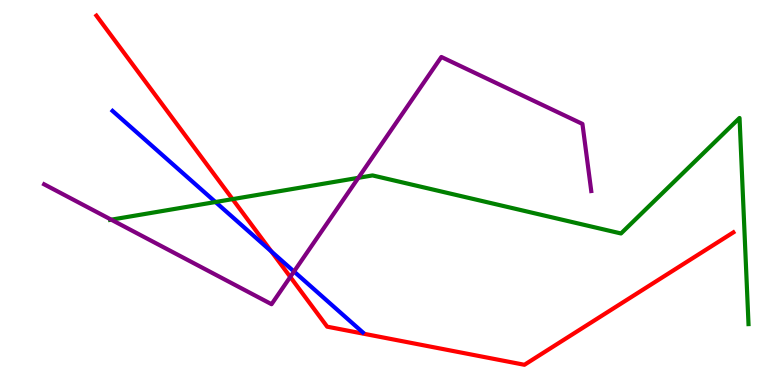[{'lines': ['blue', 'red'], 'intersections': [{'x': 3.5, 'y': 3.47}]}, {'lines': ['green', 'red'], 'intersections': [{'x': 3.0, 'y': 4.83}]}, {'lines': ['purple', 'red'], 'intersections': [{'x': 3.75, 'y': 2.81}]}, {'lines': ['blue', 'green'], 'intersections': [{'x': 2.78, 'y': 4.75}]}, {'lines': ['blue', 'purple'], 'intersections': [{'x': 3.79, 'y': 2.95}]}, {'lines': ['green', 'purple'], 'intersections': [{'x': 1.44, 'y': 4.29}, {'x': 4.62, 'y': 5.38}]}]